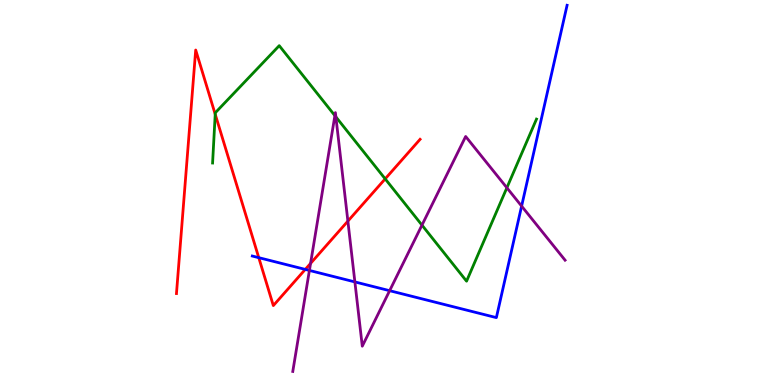[{'lines': ['blue', 'red'], 'intersections': [{'x': 3.34, 'y': 3.31}, {'x': 3.94, 'y': 3.0}]}, {'lines': ['green', 'red'], 'intersections': [{'x': 2.78, 'y': 7.03}, {'x': 4.97, 'y': 5.35}]}, {'lines': ['purple', 'red'], 'intersections': [{'x': 4.01, 'y': 3.16}, {'x': 4.49, 'y': 4.26}]}, {'lines': ['blue', 'green'], 'intersections': []}, {'lines': ['blue', 'purple'], 'intersections': [{'x': 3.99, 'y': 2.98}, {'x': 4.58, 'y': 2.68}, {'x': 5.03, 'y': 2.45}, {'x': 6.73, 'y': 4.65}]}, {'lines': ['green', 'purple'], 'intersections': [{'x': 4.32, 'y': 7.0}, {'x': 4.33, 'y': 6.96}, {'x': 5.44, 'y': 4.15}, {'x': 6.54, 'y': 5.12}]}]